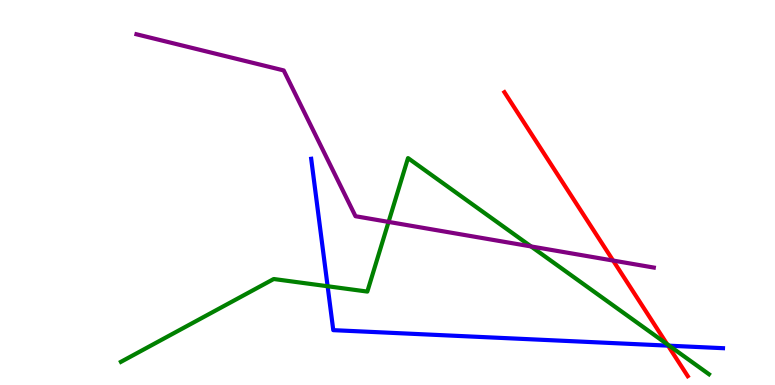[{'lines': ['blue', 'red'], 'intersections': [{'x': 8.62, 'y': 1.02}]}, {'lines': ['green', 'red'], 'intersections': [{'x': 8.61, 'y': 1.06}]}, {'lines': ['purple', 'red'], 'intersections': [{'x': 7.91, 'y': 3.23}]}, {'lines': ['blue', 'green'], 'intersections': [{'x': 4.23, 'y': 2.57}, {'x': 8.64, 'y': 1.02}]}, {'lines': ['blue', 'purple'], 'intersections': []}, {'lines': ['green', 'purple'], 'intersections': [{'x': 5.01, 'y': 4.24}, {'x': 6.85, 'y': 3.6}]}]